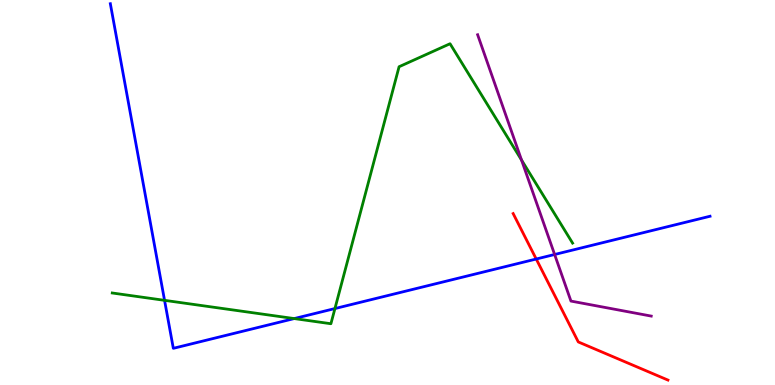[{'lines': ['blue', 'red'], 'intersections': [{'x': 6.92, 'y': 3.27}]}, {'lines': ['green', 'red'], 'intersections': []}, {'lines': ['purple', 'red'], 'intersections': []}, {'lines': ['blue', 'green'], 'intersections': [{'x': 2.12, 'y': 2.2}, {'x': 3.8, 'y': 1.73}, {'x': 4.32, 'y': 1.99}]}, {'lines': ['blue', 'purple'], 'intersections': [{'x': 7.16, 'y': 3.39}]}, {'lines': ['green', 'purple'], 'intersections': [{'x': 6.73, 'y': 5.84}]}]